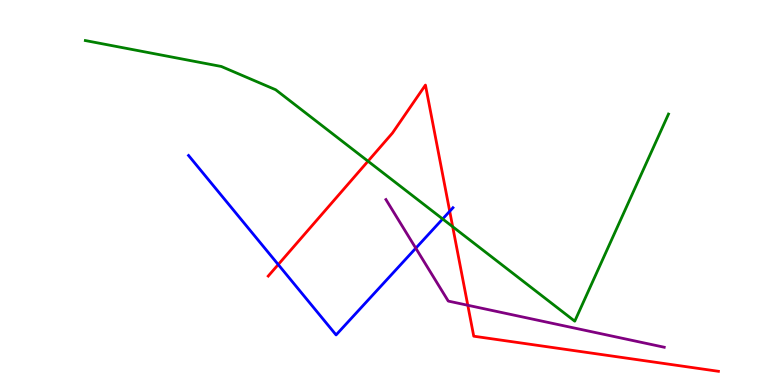[{'lines': ['blue', 'red'], 'intersections': [{'x': 3.59, 'y': 3.13}, {'x': 5.8, 'y': 4.51}]}, {'lines': ['green', 'red'], 'intersections': [{'x': 4.75, 'y': 5.81}, {'x': 5.84, 'y': 4.11}]}, {'lines': ['purple', 'red'], 'intersections': [{'x': 6.04, 'y': 2.07}]}, {'lines': ['blue', 'green'], 'intersections': [{'x': 5.71, 'y': 4.31}]}, {'lines': ['blue', 'purple'], 'intersections': [{'x': 5.37, 'y': 3.55}]}, {'lines': ['green', 'purple'], 'intersections': []}]